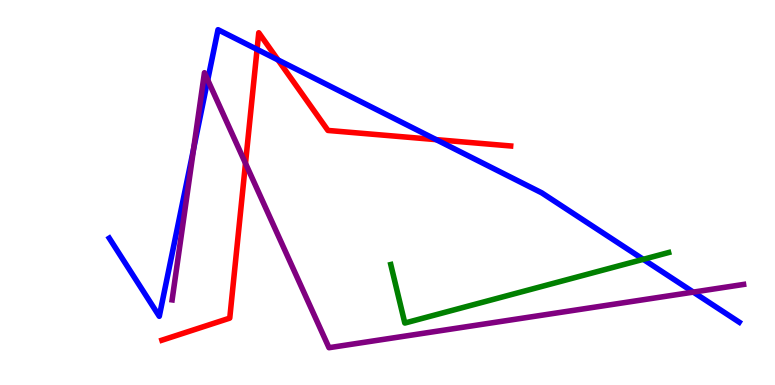[{'lines': ['blue', 'red'], 'intersections': [{'x': 3.32, 'y': 8.72}, {'x': 3.59, 'y': 8.44}, {'x': 5.63, 'y': 6.37}]}, {'lines': ['green', 'red'], 'intersections': []}, {'lines': ['purple', 'red'], 'intersections': [{'x': 3.17, 'y': 5.76}]}, {'lines': ['blue', 'green'], 'intersections': [{'x': 8.3, 'y': 3.26}]}, {'lines': ['blue', 'purple'], 'intersections': [{'x': 2.5, 'y': 6.14}, {'x': 2.68, 'y': 7.92}, {'x': 8.95, 'y': 2.41}]}, {'lines': ['green', 'purple'], 'intersections': []}]